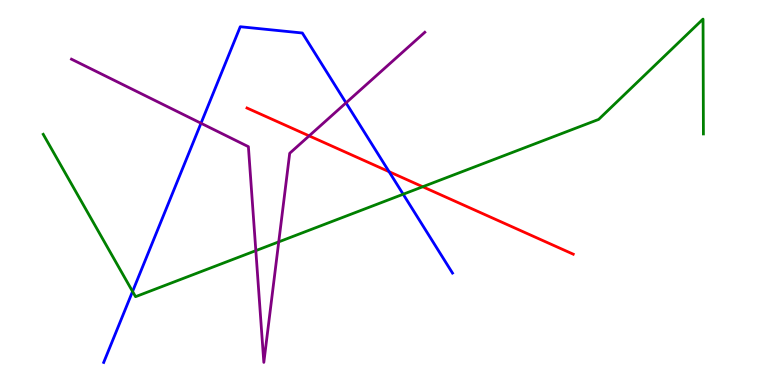[{'lines': ['blue', 'red'], 'intersections': [{'x': 5.02, 'y': 5.54}]}, {'lines': ['green', 'red'], 'intersections': [{'x': 5.45, 'y': 5.15}]}, {'lines': ['purple', 'red'], 'intersections': [{'x': 3.99, 'y': 6.47}]}, {'lines': ['blue', 'green'], 'intersections': [{'x': 1.71, 'y': 2.43}, {'x': 5.2, 'y': 4.96}]}, {'lines': ['blue', 'purple'], 'intersections': [{'x': 2.59, 'y': 6.8}, {'x': 4.46, 'y': 7.33}]}, {'lines': ['green', 'purple'], 'intersections': [{'x': 3.3, 'y': 3.49}, {'x': 3.6, 'y': 3.72}]}]